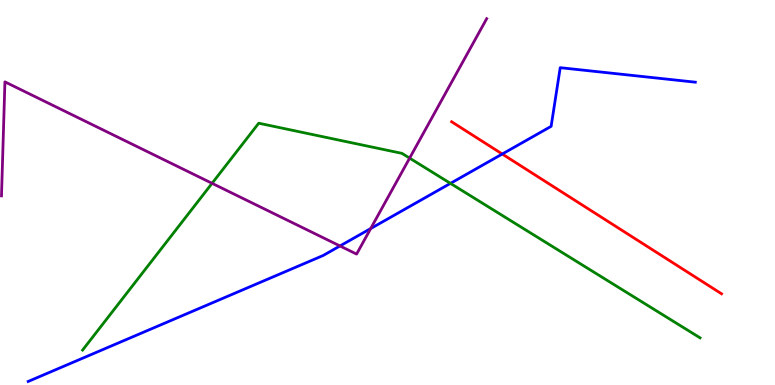[{'lines': ['blue', 'red'], 'intersections': [{'x': 6.48, 'y': 6.0}]}, {'lines': ['green', 'red'], 'intersections': []}, {'lines': ['purple', 'red'], 'intersections': []}, {'lines': ['blue', 'green'], 'intersections': [{'x': 5.81, 'y': 5.24}]}, {'lines': ['blue', 'purple'], 'intersections': [{'x': 4.39, 'y': 3.61}, {'x': 4.78, 'y': 4.06}]}, {'lines': ['green', 'purple'], 'intersections': [{'x': 2.74, 'y': 5.24}, {'x': 5.29, 'y': 5.89}]}]